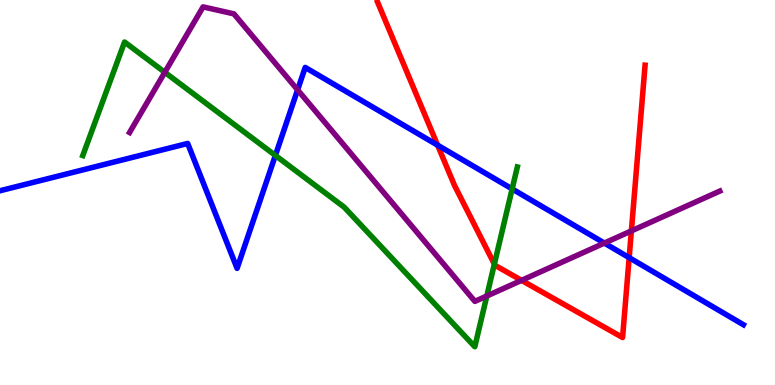[{'lines': ['blue', 'red'], 'intersections': [{'x': 5.65, 'y': 6.23}, {'x': 8.12, 'y': 3.31}]}, {'lines': ['green', 'red'], 'intersections': [{'x': 6.38, 'y': 3.14}]}, {'lines': ['purple', 'red'], 'intersections': [{'x': 6.73, 'y': 2.72}, {'x': 8.15, 'y': 4.0}]}, {'lines': ['blue', 'green'], 'intersections': [{'x': 3.55, 'y': 5.96}, {'x': 6.61, 'y': 5.09}]}, {'lines': ['blue', 'purple'], 'intersections': [{'x': 3.84, 'y': 7.67}, {'x': 7.8, 'y': 3.69}]}, {'lines': ['green', 'purple'], 'intersections': [{'x': 2.13, 'y': 8.12}, {'x': 6.28, 'y': 2.31}]}]